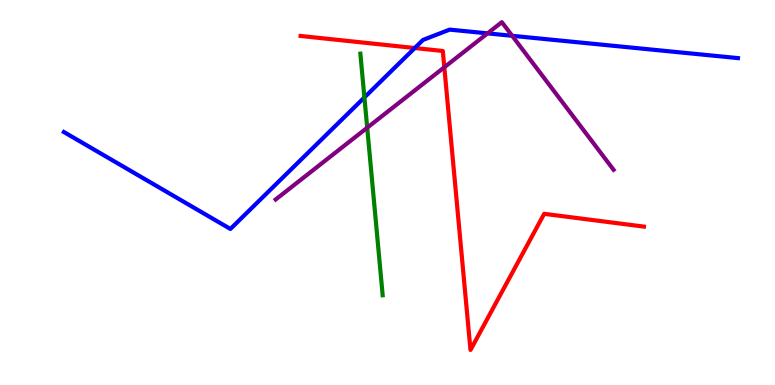[{'lines': ['blue', 'red'], 'intersections': [{'x': 5.35, 'y': 8.75}]}, {'lines': ['green', 'red'], 'intersections': []}, {'lines': ['purple', 'red'], 'intersections': [{'x': 5.73, 'y': 8.25}]}, {'lines': ['blue', 'green'], 'intersections': [{'x': 4.7, 'y': 7.47}]}, {'lines': ['blue', 'purple'], 'intersections': [{'x': 6.29, 'y': 9.13}, {'x': 6.61, 'y': 9.07}]}, {'lines': ['green', 'purple'], 'intersections': [{'x': 4.74, 'y': 6.68}]}]